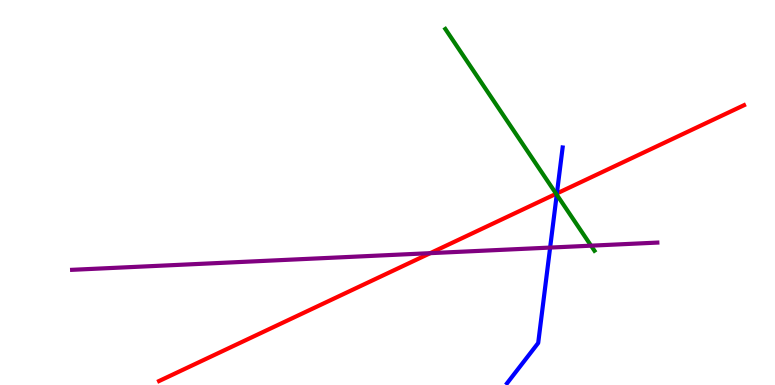[{'lines': ['blue', 'red'], 'intersections': [{'x': 7.19, 'y': 4.98}]}, {'lines': ['green', 'red'], 'intersections': [{'x': 7.18, 'y': 4.97}]}, {'lines': ['purple', 'red'], 'intersections': [{'x': 5.55, 'y': 3.42}]}, {'lines': ['blue', 'green'], 'intersections': [{'x': 7.18, 'y': 4.94}]}, {'lines': ['blue', 'purple'], 'intersections': [{'x': 7.1, 'y': 3.57}]}, {'lines': ['green', 'purple'], 'intersections': [{'x': 7.63, 'y': 3.62}]}]